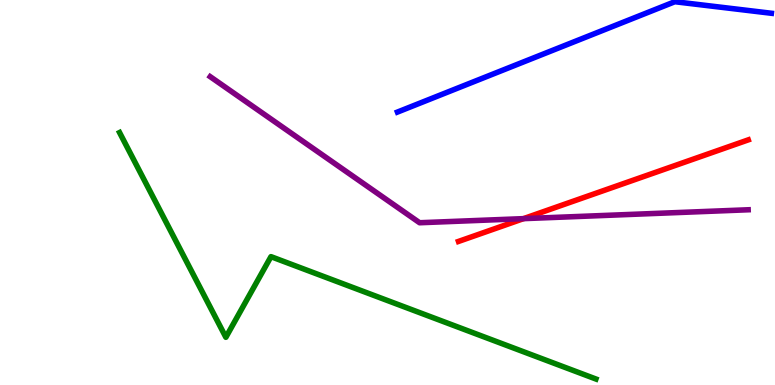[{'lines': ['blue', 'red'], 'intersections': []}, {'lines': ['green', 'red'], 'intersections': []}, {'lines': ['purple', 'red'], 'intersections': [{'x': 6.75, 'y': 4.32}]}, {'lines': ['blue', 'green'], 'intersections': []}, {'lines': ['blue', 'purple'], 'intersections': []}, {'lines': ['green', 'purple'], 'intersections': []}]